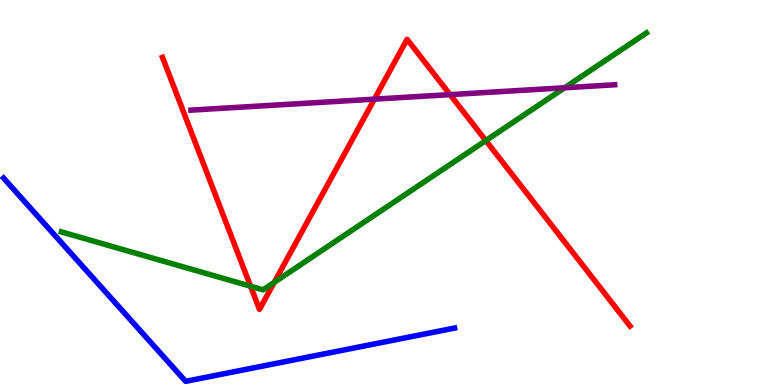[{'lines': ['blue', 'red'], 'intersections': []}, {'lines': ['green', 'red'], 'intersections': [{'x': 3.23, 'y': 2.57}, {'x': 3.54, 'y': 2.67}, {'x': 6.27, 'y': 6.35}]}, {'lines': ['purple', 'red'], 'intersections': [{'x': 4.83, 'y': 7.42}, {'x': 5.81, 'y': 7.54}]}, {'lines': ['blue', 'green'], 'intersections': []}, {'lines': ['blue', 'purple'], 'intersections': []}, {'lines': ['green', 'purple'], 'intersections': [{'x': 7.29, 'y': 7.72}]}]